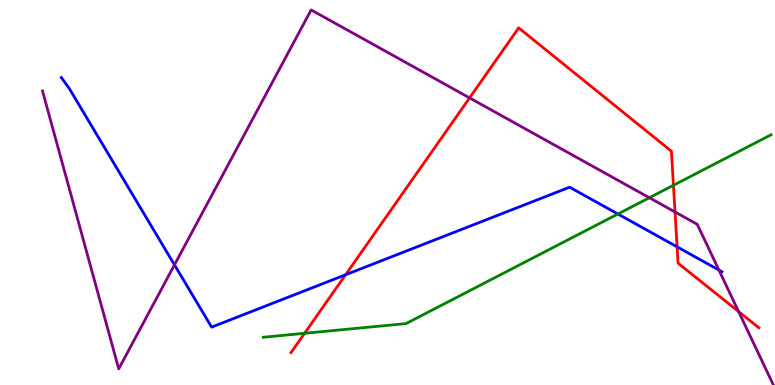[{'lines': ['blue', 'red'], 'intersections': [{'x': 4.46, 'y': 2.86}, {'x': 8.74, 'y': 3.59}]}, {'lines': ['green', 'red'], 'intersections': [{'x': 3.93, 'y': 1.34}, {'x': 8.69, 'y': 5.19}]}, {'lines': ['purple', 'red'], 'intersections': [{'x': 6.06, 'y': 7.46}, {'x': 8.71, 'y': 4.49}, {'x': 9.53, 'y': 1.91}]}, {'lines': ['blue', 'green'], 'intersections': [{'x': 7.97, 'y': 4.44}]}, {'lines': ['blue', 'purple'], 'intersections': [{'x': 2.25, 'y': 3.12}, {'x': 9.28, 'y': 2.99}]}, {'lines': ['green', 'purple'], 'intersections': [{'x': 8.38, 'y': 4.86}]}]